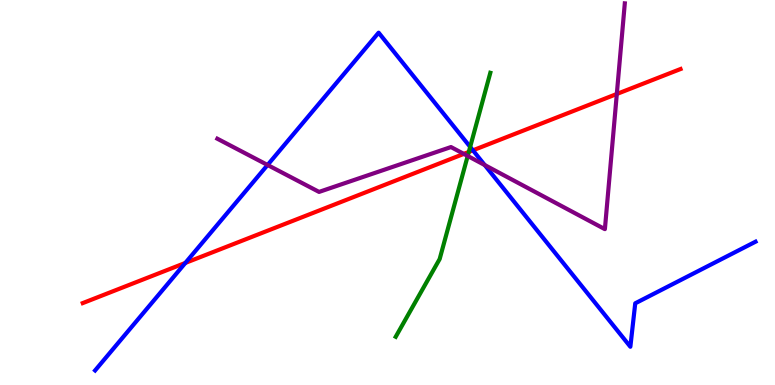[{'lines': ['blue', 'red'], 'intersections': [{'x': 2.39, 'y': 3.17}, {'x': 6.1, 'y': 6.1}]}, {'lines': ['green', 'red'], 'intersections': [{'x': 6.05, 'y': 6.05}]}, {'lines': ['purple', 'red'], 'intersections': [{'x': 5.98, 'y': 6.0}, {'x': 7.96, 'y': 7.56}]}, {'lines': ['blue', 'green'], 'intersections': [{'x': 6.07, 'y': 6.18}]}, {'lines': ['blue', 'purple'], 'intersections': [{'x': 3.45, 'y': 5.71}, {'x': 6.25, 'y': 5.71}]}, {'lines': ['green', 'purple'], 'intersections': [{'x': 6.03, 'y': 5.95}]}]